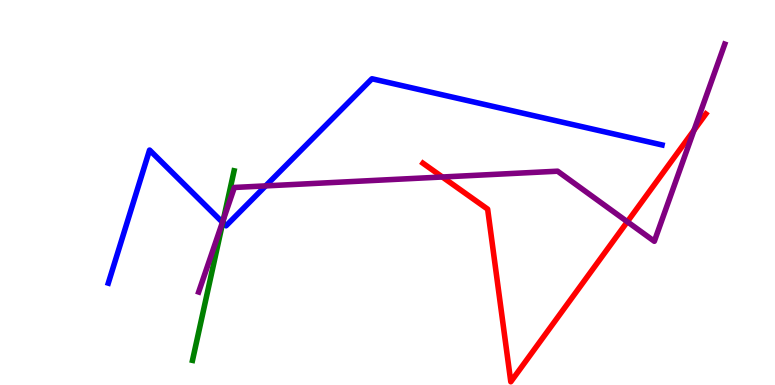[{'lines': ['blue', 'red'], 'intersections': []}, {'lines': ['green', 'red'], 'intersections': []}, {'lines': ['purple', 'red'], 'intersections': [{'x': 5.71, 'y': 5.4}, {'x': 8.09, 'y': 4.24}, {'x': 8.96, 'y': 6.62}]}, {'lines': ['blue', 'green'], 'intersections': [{'x': 2.87, 'y': 4.22}]}, {'lines': ['blue', 'purple'], 'intersections': [{'x': 2.87, 'y': 4.23}, {'x': 3.43, 'y': 5.17}]}, {'lines': ['green', 'purple'], 'intersections': [{'x': 2.88, 'y': 4.29}]}]